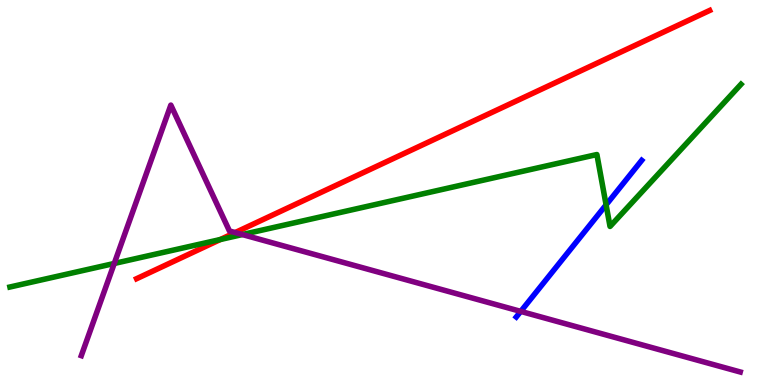[{'lines': ['blue', 'red'], 'intersections': []}, {'lines': ['green', 'red'], 'intersections': [{'x': 2.84, 'y': 3.78}]}, {'lines': ['purple', 'red'], 'intersections': [{'x': 3.03, 'y': 3.96}]}, {'lines': ['blue', 'green'], 'intersections': [{'x': 7.82, 'y': 4.68}]}, {'lines': ['blue', 'purple'], 'intersections': [{'x': 6.72, 'y': 1.91}]}, {'lines': ['green', 'purple'], 'intersections': [{'x': 1.47, 'y': 3.16}, {'x': 3.13, 'y': 3.91}]}]